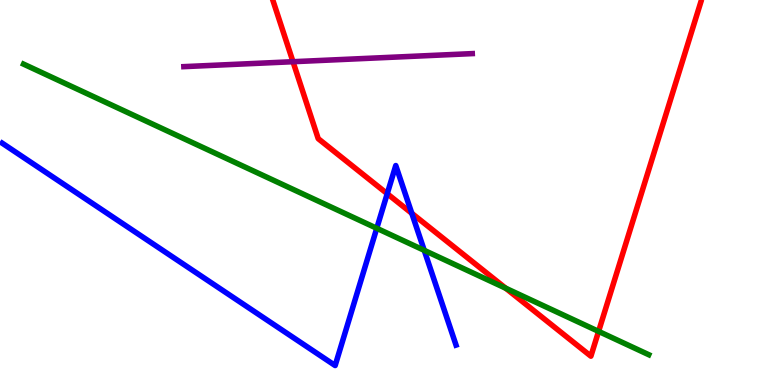[{'lines': ['blue', 'red'], 'intersections': [{'x': 5.0, 'y': 4.97}, {'x': 5.31, 'y': 4.46}]}, {'lines': ['green', 'red'], 'intersections': [{'x': 6.53, 'y': 2.51}, {'x': 7.72, 'y': 1.39}]}, {'lines': ['purple', 'red'], 'intersections': [{'x': 3.78, 'y': 8.4}]}, {'lines': ['blue', 'green'], 'intersections': [{'x': 4.86, 'y': 4.07}, {'x': 5.47, 'y': 3.5}]}, {'lines': ['blue', 'purple'], 'intersections': []}, {'lines': ['green', 'purple'], 'intersections': []}]